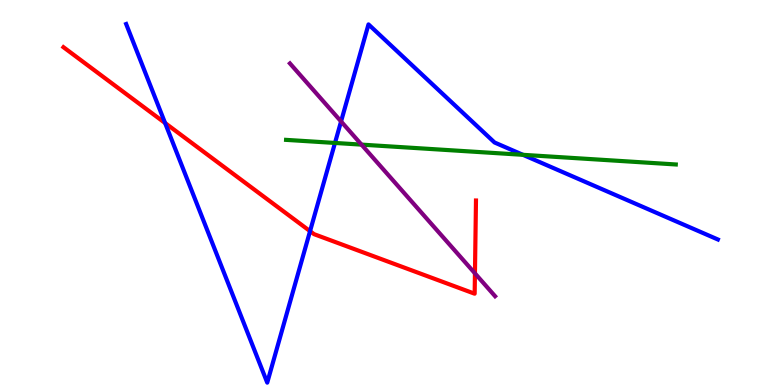[{'lines': ['blue', 'red'], 'intersections': [{'x': 2.13, 'y': 6.8}, {'x': 4.0, 'y': 4.0}]}, {'lines': ['green', 'red'], 'intersections': []}, {'lines': ['purple', 'red'], 'intersections': [{'x': 6.13, 'y': 2.9}]}, {'lines': ['blue', 'green'], 'intersections': [{'x': 4.32, 'y': 6.29}, {'x': 6.75, 'y': 5.98}]}, {'lines': ['blue', 'purple'], 'intersections': [{'x': 4.4, 'y': 6.85}]}, {'lines': ['green', 'purple'], 'intersections': [{'x': 4.66, 'y': 6.24}]}]